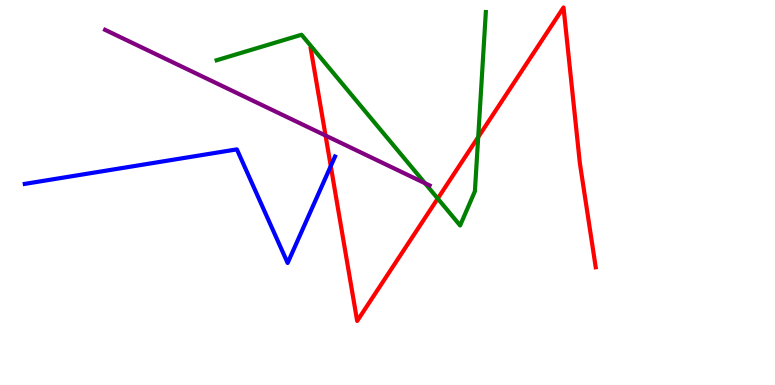[{'lines': ['blue', 'red'], 'intersections': [{'x': 4.27, 'y': 5.69}]}, {'lines': ['green', 'red'], 'intersections': [{'x': 5.65, 'y': 4.84}, {'x': 6.17, 'y': 6.44}]}, {'lines': ['purple', 'red'], 'intersections': [{'x': 4.2, 'y': 6.48}]}, {'lines': ['blue', 'green'], 'intersections': []}, {'lines': ['blue', 'purple'], 'intersections': []}, {'lines': ['green', 'purple'], 'intersections': [{'x': 5.48, 'y': 5.24}]}]